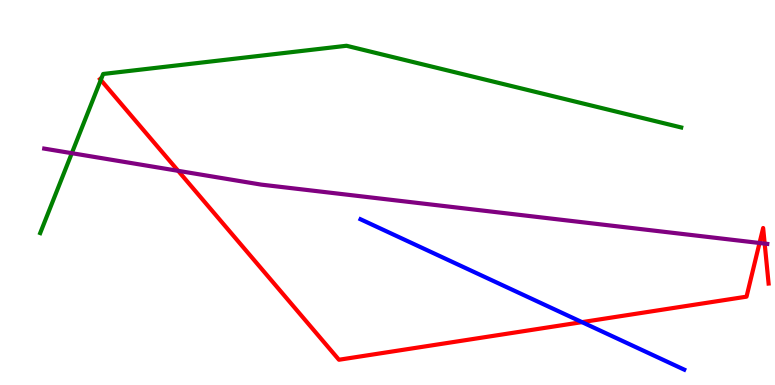[{'lines': ['blue', 'red'], 'intersections': [{'x': 7.51, 'y': 1.63}]}, {'lines': ['green', 'red'], 'intersections': [{'x': 1.3, 'y': 7.92}]}, {'lines': ['purple', 'red'], 'intersections': [{'x': 2.3, 'y': 5.56}, {'x': 9.8, 'y': 3.69}, {'x': 9.87, 'y': 3.67}]}, {'lines': ['blue', 'green'], 'intersections': []}, {'lines': ['blue', 'purple'], 'intersections': []}, {'lines': ['green', 'purple'], 'intersections': [{'x': 0.927, 'y': 6.02}]}]